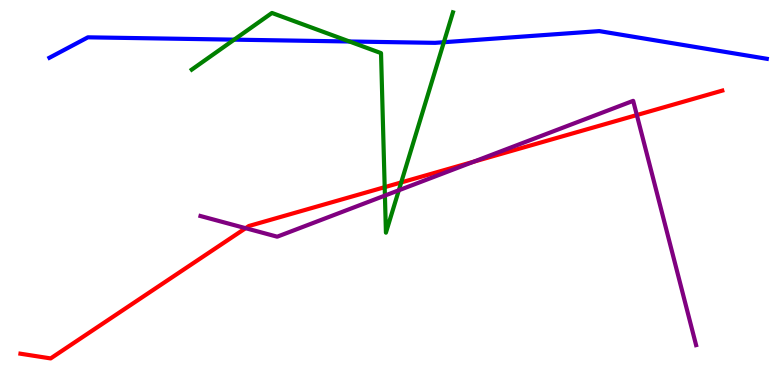[{'lines': ['blue', 'red'], 'intersections': []}, {'lines': ['green', 'red'], 'intersections': [{'x': 4.96, 'y': 5.14}, {'x': 5.18, 'y': 5.26}]}, {'lines': ['purple', 'red'], 'intersections': [{'x': 3.17, 'y': 4.07}, {'x': 6.11, 'y': 5.8}, {'x': 8.22, 'y': 7.01}]}, {'lines': ['blue', 'green'], 'intersections': [{'x': 3.02, 'y': 8.97}, {'x': 4.51, 'y': 8.92}, {'x': 5.73, 'y': 8.9}]}, {'lines': ['blue', 'purple'], 'intersections': []}, {'lines': ['green', 'purple'], 'intersections': [{'x': 4.97, 'y': 4.92}, {'x': 5.15, 'y': 5.06}]}]